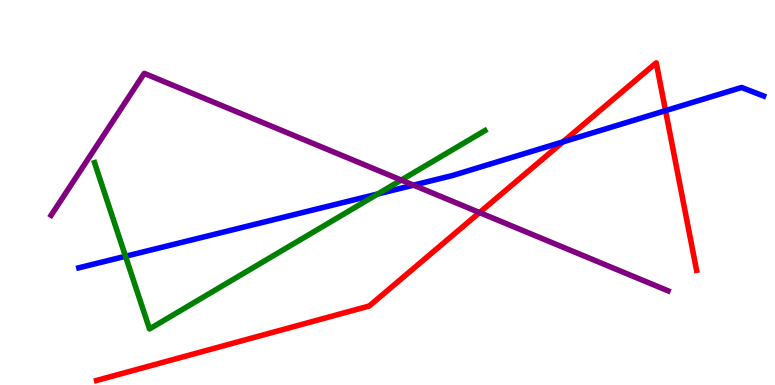[{'lines': ['blue', 'red'], 'intersections': [{'x': 7.26, 'y': 6.31}, {'x': 8.59, 'y': 7.13}]}, {'lines': ['green', 'red'], 'intersections': []}, {'lines': ['purple', 'red'], 'intersections': [{'x': 6.19, 'y': 4.48}]}, {'lines': ['blue', 'green'], 'intersections': [{'x': 1.62, 'y': 3.34}, {'x': 4.87, 'y': 4.96}]}, {'lines': ['blue', 'purple'], 'intersections': [{'x': 5.34, 'y': 5.19}]}, {'lines': ['green', 'purple'], 'intersections': [{'x': 5.18, 'y': 5.32}]}]